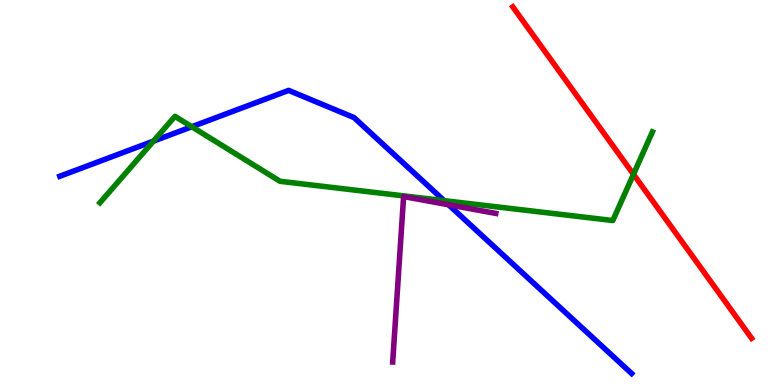[{'lines': ['blue', 'red'], 'intersections': []}, {'lines': ['green', 'red'], 'intersections': [{'x': 8.17, 'y': 5.47}]}, {'lines': ['purple', 'red'], 'intersections': []}, {'lines': ['blue', 'green'], 'intersections': [{'x': 1.98, 'y': 6.33}, {'x': 2.47, 'y': 6.71}, {'x': 5.73, 'y': 4.79}]}, {'lines': ['blue', 'purple'], 'intersections': [{'x': 5.79, 'y': 4.68}]}, {'lines': ['green', 'purple'], 'intersections': []}]